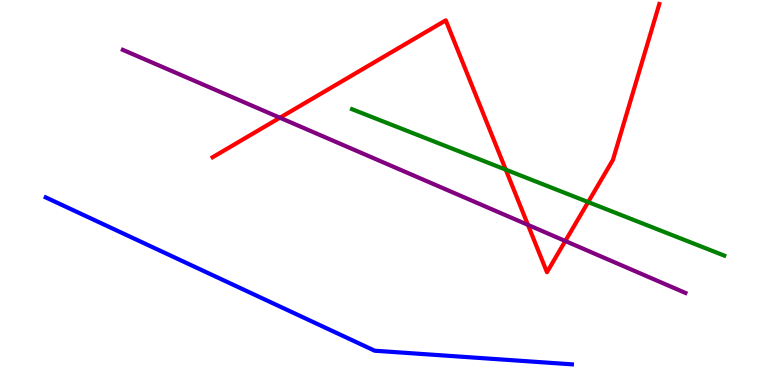[{'lines': ['blue', 'red'], 'intersections': []}, {'lines': ['green', 'red'], 'intersections': [{'x': 6.53, 'y': 5.59}, {'x': 7.59, 'y': 4.75}]}, {'lines': ['purple', 'red'], 'intersections': [{'x': 3.61, 'y': 6.94}, {'x': 6.81, 'y': 4.16}, {'x': 7.29, 'y': 3.74}]}, {'lines': ['blue', 'green'], 'intersections': []}, {'lines': ['blue', 'purple'], 'intersections': []}, {'lines': ['green', 'purple'], 'intersections': []}]